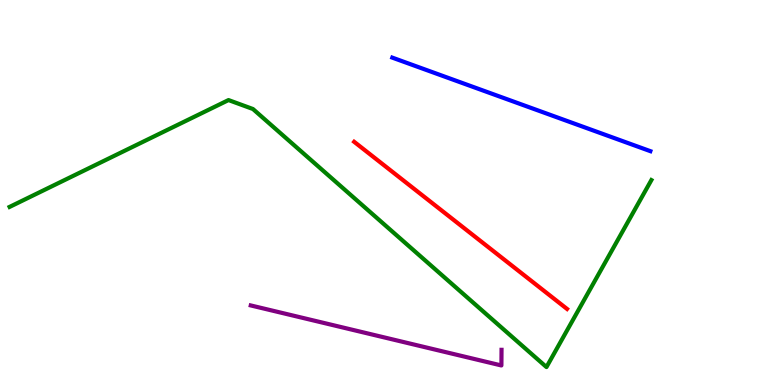[{'lines': ['blue', 'red'], 'intersections': []}, {'lines': ['green', 'red'], 'intersections': []}, {'lines': ['purple', 'red'], 'intersections': []}, {'lines': ['blue', 'green'], 'intersections': []}, {'lines': ['blue', 'purple'], 'intersections': []}, {'lines': ['green', 'purple'], 'intersections': []}]